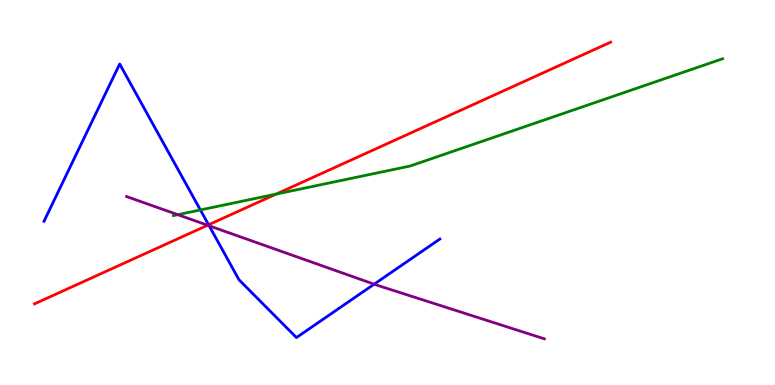[{'lines': ['blue', 'red'], 'intersections': [{'x': 2.69, 'y': 4.16}]}, {'lines': ['green', 'red'], 'intersections': [{'x': 3.56, 'y': 4.96}]}, {'lines': ['purple', 'red'], 'intersections': [{'x': 2.68, 'y': 4.15}]}, {'lines': ['blue', 'green'], 'intersections': [{'x': 2.59, 'y': 4.55}]}, {'lines': ['blue', 'purple'], 'intersections': [{'x': 2.7, 'y': 4.14}, {'x': 4.83, 'y': 2.62}]}, {'lines': ['green', 'purple'], 'intersections': [{'x': 2.29, 'y': 4.42}]}]